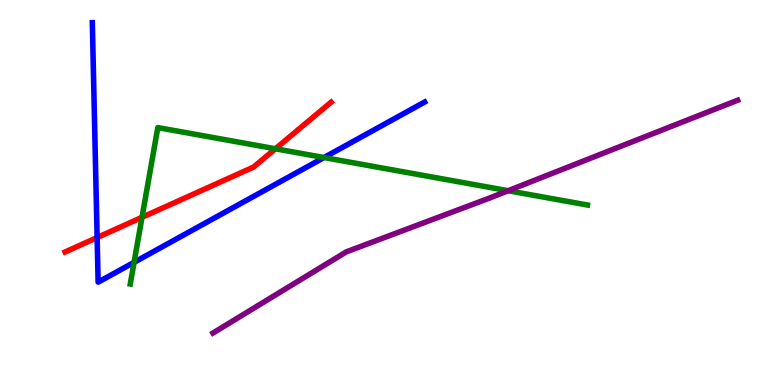[{'lines': ['blue', 'red'], 'intersections': [{'x': 1.25, 'y': 3.83}]}, {'lines': ['green', 'red'], 'intersections': [{'x': 1.83, 'y': 4.36}, {'x': 3.55, 'y': 6.14}]}, {'lines': ['purple', 'red'], 'intersections': []}, {'lines': ['blue', 'green'], 'intersections': [{'x': 1.73, 'y': 3.19}, {'x': 4.18, 'y': 5.91}]}, {'lines': ['blue', 'purple'], 'intersections': []}, {'lines': ['green', 'purple'], 'intersections': [{'x': 6.56, 'y': 5.05}]}]